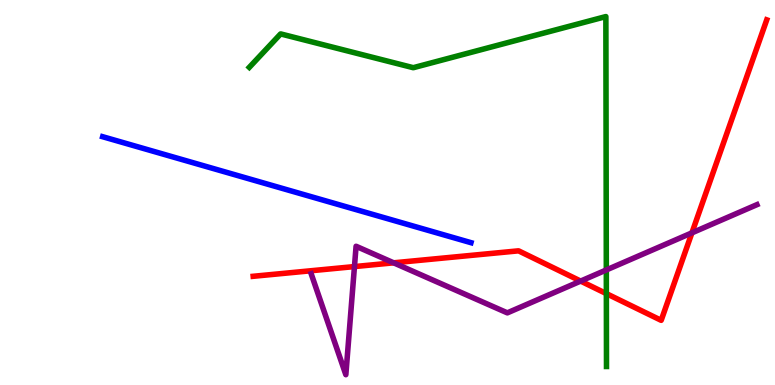[{'lines': ['blue', 'red'], 'intersections': []}, {'lines': ['green', 'red'], 'intersections': [{'x': 7.82, 'y': 2.37}]}, {'lines': ['purple', 'red'], 'intersections': [{'x': 4.57, 'y': 3.08}, {'x': 5.08, 'y': 3.17}, {'x': 7.49, 'y': 2.7}, {'x': 8.93, 'y': 3.95}]}, {'lines': ['blue', 'green'], 'intersections': []}, {'lines': ['blue', 'purple'], 'intersections': []}, {'lines': ['green', 'purple'], 'intersections': [{'x': 7.82, 'y': 2.99}]}]